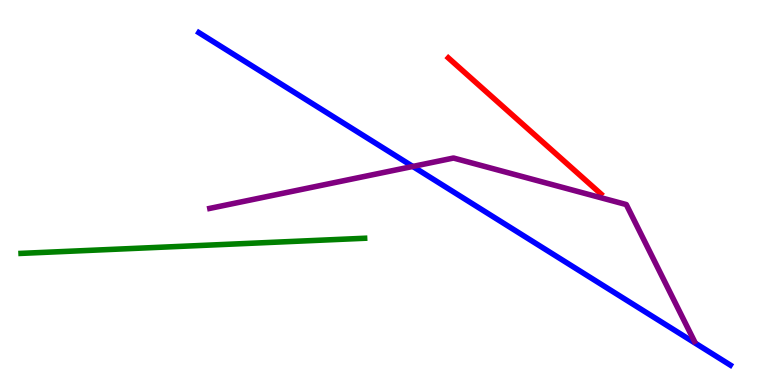[{'lines': ['blue', 'red'], 'intersections': []}, {'lines': ['green', 'red'], 'intersections': []}, {'lines': ['purple', 'red'], 'intersections': []}, {'lines': ['blue', 'green'], 'intersections': []}, {'lines': ['blue', 'purple'], 'intersections': [{'x': 5.33, 'y': 5.68}]}, {'lines': ['green', 'purple'], 'intersections': []}]